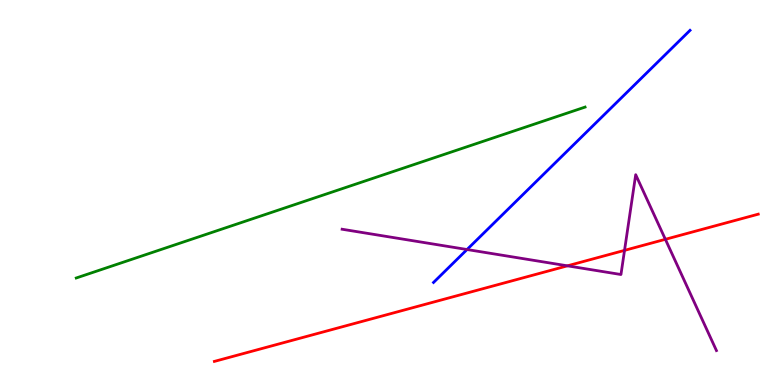[{'lines': ['blue', 'red'], 'intersections': []}, {'lines': ['green', 'red'], 'intersections': []}, {'lines': ['purple', 'red'], 'intersections': [{'x': 7.32, 'y': 3.1}, {'x': 8.06, 'y': 3.5}, {'x': 8.59, 'y': 3.78}]}, {'lines': ['blue', 'green'], 'intersections': []}, {'lines': ['blue', 'purple'], 'intersections': [{'x': 6.03, 'y': 3.52}]}, {'lines': ['green', 'purple'], 'intersections': []}]